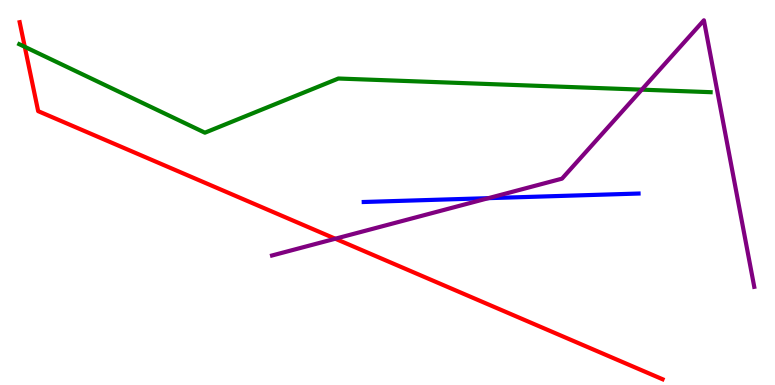[{'lines': ['blue', 'red'], 'intersections': []}, {'lines': ['green', 'red'], 'intersections': [{'x': 0.32, 'y': 8.78}]}, {'lines': ['purple', 'red'], 'intersections': [{'x': 4.33, 'y': 3.8}]}, {'lines': ['blue', 'green'], 'intersections': []}, {'lines': ['blue', 'purple'], 'intersections': [{'x': 6.3, 'y': 4.85}]}, {'lines': ['green', 'purple'], 'intersections': [{'x': 8.28, 'y': 7.67}]}]